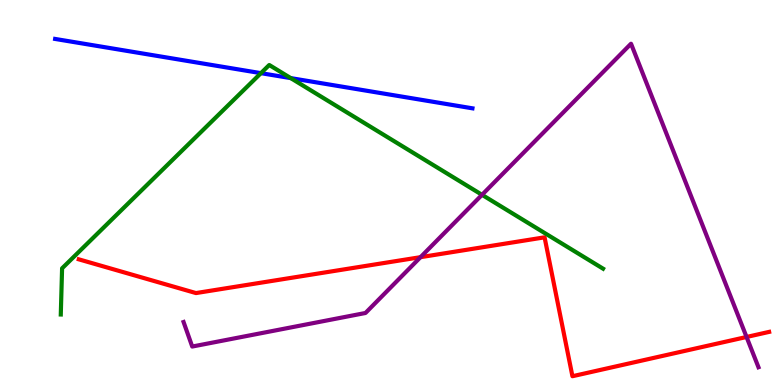[{'lines': ['blue', 'red'], 'intersections': []}, {'lines': ['green', 'red'], 'intersections': []}, {'lines': ['purple', 'red'], 'intersections': [{'x': 5.43, 'y': 3.32}, {'x': 9.63, 'y': 1.25}]}, {'lines': ['blue', 'green'], 'intersections': [{'x': 3.37, 'y': 8.1}, {'x': 3.75, 'y': 7.97}]}, {'lines': ['blue', 'purple'], 'intersections': []}, {'lines': ['green', 'purple'], 'intersections': [{'x': 6.22, 'y': 4.94}]}]